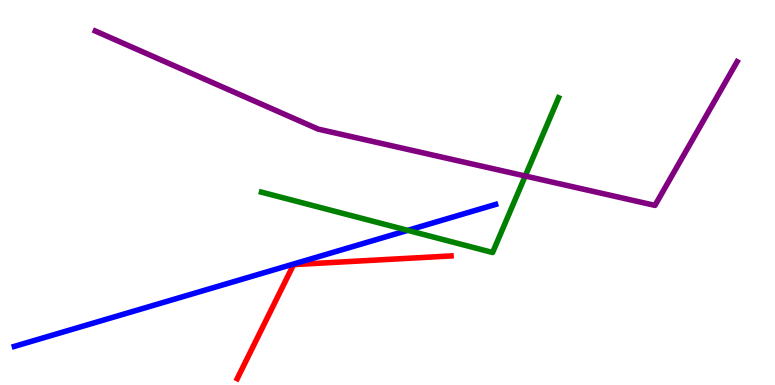[{'lines': ['blue', 'red'], 'intersections': []}, {'lines': ['green', 'red'], 'intersections': []}, {'lines': ['purple', 'red'], 'intersections': []}, {'lines': ['blue', 'green'], 'intersections': [{'x': 5.26, 'y': 4.02}]}, {'lines': ['blue', 'purple'], 'intersections': []}, {'lines': ['green', 'purple'], 'intersections': [{'x': 6.78, 'y': 5.43}]}]